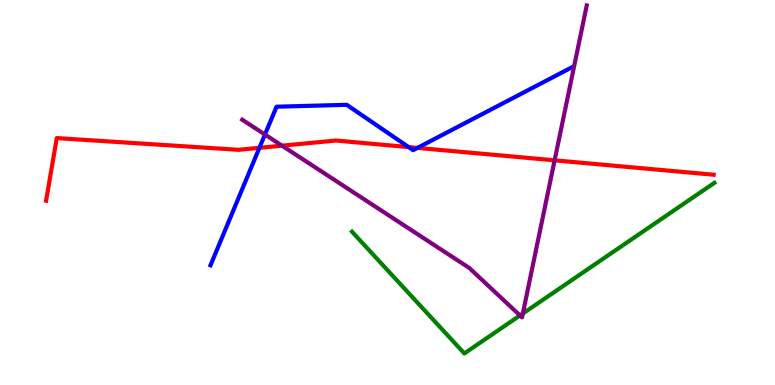[{'lines': ['blue', 'red'], 'intersections': [{'x': 3.35, 'y': 6.16}, {'x': 5.27, 'y': 6.18}, {'x': 5.39, 'y': 6.16}]}, {'lines': ['green', 'red'], 'intersections': []}, {'lines': ['purple', 'red'], 'intersections': [{'x': 3.64, 'y': 6.22}, {'x': 7.16, 'y': 5.84}]}, {'lines': ['blue', 'green'], 'intersections': []}, {'lines': ['blue', 'purple'], 'intersections': [{'x': 3.42, 'y': 6.51}]}, {'lines': ['green', 'purple'], 'intersections': [{'x': 6.71, 'y': 1.81}, {'x': 6.75, 'y': 1.86}]}]